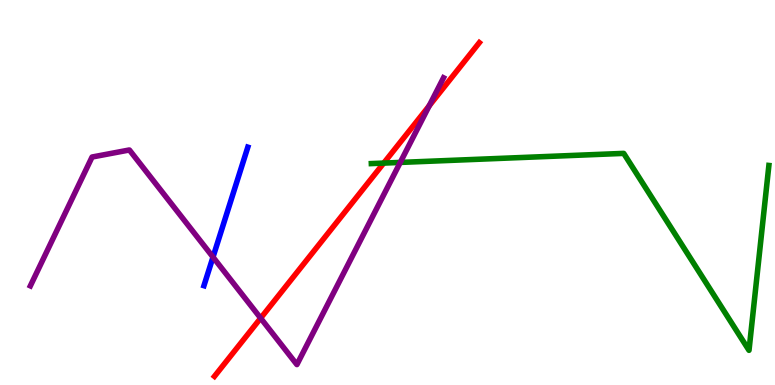[{'lines': ['blue', 'red'], 'intersections': []}, {'lines': ['green', 'red'], 'intersections': [{'x': 4.95, 'y': 5.76}]}, {'lines': ['purple', 'red'], 'intersections': [{'x': 3.36, 'y': 1.74}, {'x': 5.54, 'y': 7.25}]}, {'lines': ['blue', 'green'], 'intersections': []}, {'lines': ['blue', 'purple'], 'intersections': [{'x': 2.75, 'y': 3.32}]}, {'lines': ['green', 'purple'], 'intersections': [{'x': 5.16, 'y': 5.78}]}]